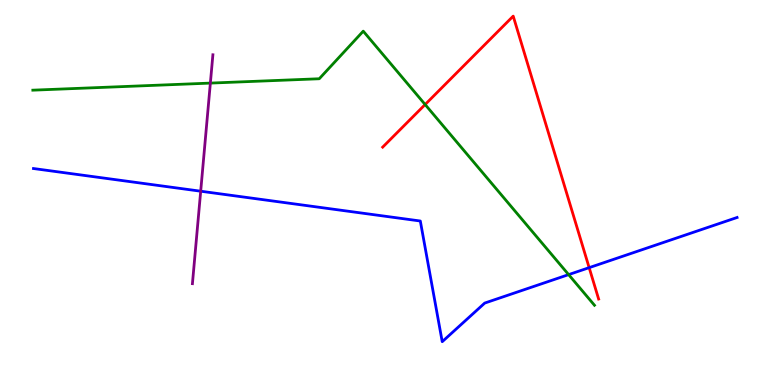[{'lines': ['blue', 'red'], 'intersections': [{'x': 7.6, 'y': 3.05}]}, {'lines': ['green', 'red'], 'intersections': [{'x': 5.49, 'y': 7.28}]}, {'lines': ['purple', 'red'], 'intersections': []}, {'lines': ['blue', 'green'], 'intersections': [{'x': 7.34, 'y': 2.87}]}, {'lines': ['blue', 'purple'], 'intersections': [{'x': 2.59, 'y': 5.03}]}, {'lines': ['green', 'purple'], 'intersections': [{'x': 2.71, 'y': 7.84}]}]